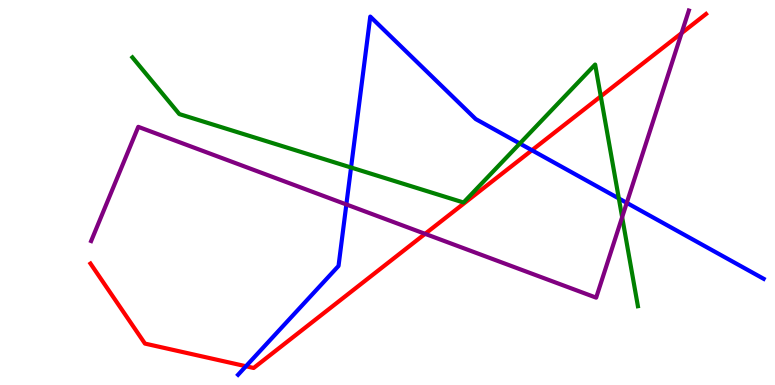[{'lines': ['blue', 'red'], 'intersections': [{'x': 3.17, 'y': 0.487}, {'x': 6.86, 'y': 6.1}]}, {'lines': ['green', 'red'], 'intersections': [{'x': 7.75, 'y': 7.5}]}, {'lines': ['purple', 'red'], 'intersections': [{'x': 5.49, 'y': 3.93}, {'x': 8.79, 'y': 9.14}]}, {'lines': ['blue', 'green'], 'intersections': [{'x': 4.53, 'y': 5.65}, {'x': 6.71, 'y': 6.27}, {'x': 7.99, 'y': 4.85}]}, {'lines': ['blue', 'purple'], 'intersections': [{'x': 4.47, 'y': 4.69}, {'x': 8.09, 'y': 4.73}]}, {'lines': ['green', 'purple'], 'intersections': [{'x': 8.03, 'y': 4.36}]}]